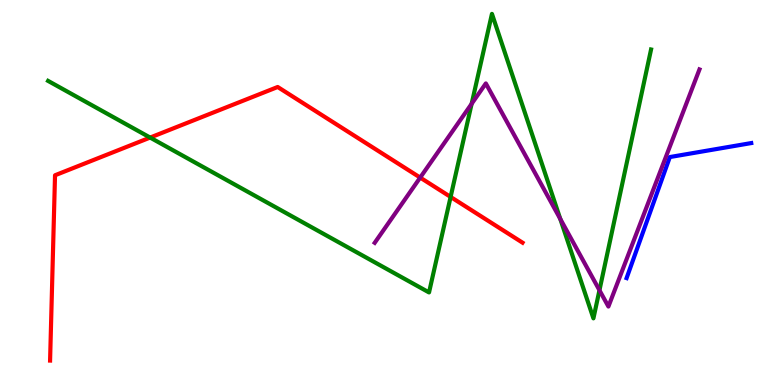[{'lines': ['blue', 'red'], 'intersections': []}, {'lines': ['green', 'red'], 'intersections': [{'x': 1.94, 'y': 6.43}, {'x': 5.81, 'y': 4.88}]}, {'lines': ['purple', 'red'], 'intersections': [{'x': 5.42, 'y': 5.39}]}, {'lines': ['blue', 'green'], 'intersections': []}, {'lines': ['blue', 'purple'], 'intersections': []}, {'lines': ['green', 'purple'], 'intersections': [{'x': 6.09, 'y': 7.3}, {'x': 7.23, 'y': 4.31}, {'x': 7.73, 'y': 2.46}]}]